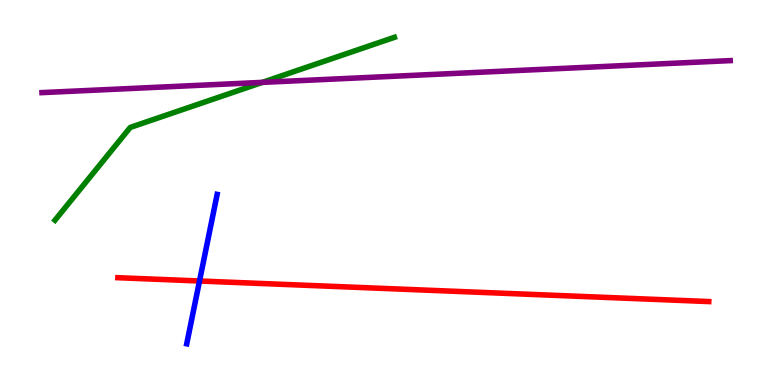[{'lines': ['blue', 'red'], 'intersections': [{'x': 2.57, 'y': 2.7}]}, {'lines': ['green', 'red'], 'intersections': []}, {'lines': ['purple', 'red'], 'intersections': []}, {'lines': ['blue', 'green'], 'intersections': []}, {'lines': ['blue', 'purple'], 'intersections': []}, {'lines': ['green', 'purple'], 'intersections': [{'x': 3.39, 'y': 7.86}]}]